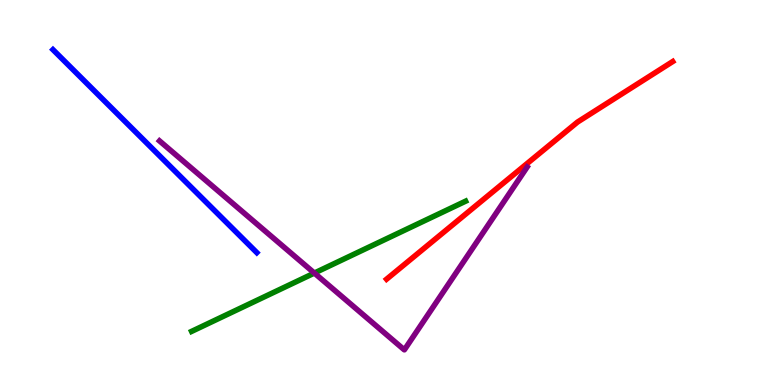[{'lines': ['blue', 'red'], 'intersections': []}, {'lines': ['green', 'red'], 'intersections': []}, {'lines': ['purple', 'red'], 'intersections': []}, {'lines': ['blue', 'green'], 'intersections': []}, {'lines': ['blue', 'purple'], 'intersections': []}, {'lines': ['green', 'purple'], 'intersections': [{'x': 4.06, 'y': 2.91}]}]